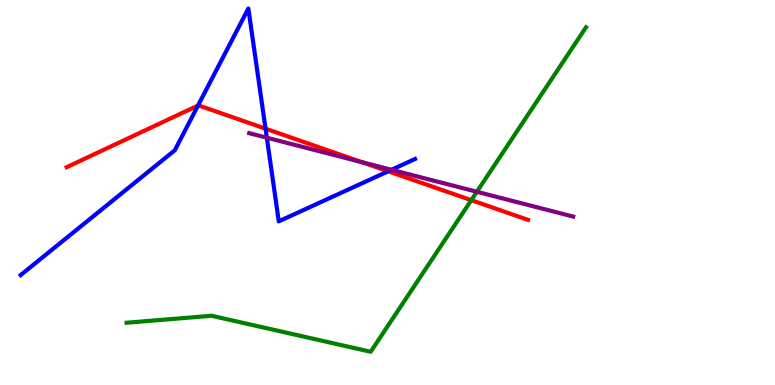[{'lines': ['blue', 'red'], 'intersections': [{'x': 2.56, 'y': 7.26}, {'x': 3.43, 'y': 6.66}, {'x': 5.01, 'y': 5.55}]}, {'lines': ['green', 'red'], 'intersections': [{'x': 6.08, 'y': 4.8}]}, {'lines': ['purple', 'red'], 'intersections': [{'x': 4.67, 'y': 5.79}]}, {'lines': ['blue', 'green'], 'intersections': []}, {'lines': ['blue', 'purple'], 'intersections': [{'x': 3.44, 'y': 6.42}, {'x': 5.05, 'y': 5.59}]}, {'lines': ['green', 'purple'], 'intersections': [{'x': 6.15, 'y': 5.02}]}]